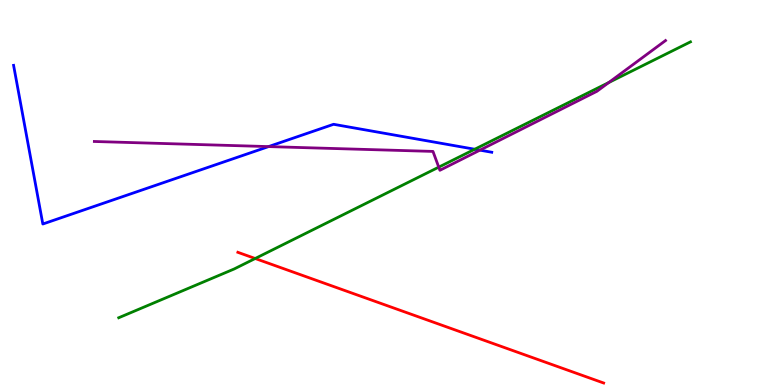[{'lines': ['blue', 'red'], 'intersections': []}, {'lines': ['green', 'red'], 'intersections': [{'x': 3.29, 'y': 3.29}]}, {'lines': ['purple', 'red'], 'intersections': []}, {'lines': ['blue', 'green'], 'intersections': [{'x': 6.13, 'y': 6.12}]}, {'lines': ['blue', 'purple'], 'intersections': [{'x': 3.47, 'y': 6.19}, {'x': 6.19, 'y': 6.1}]}, {'lines': ['green', 'purple'], 'intersections': [{'x': 5.66, 'y': 5.66}, {'x': 7.86, 'y': 7.86}]}]